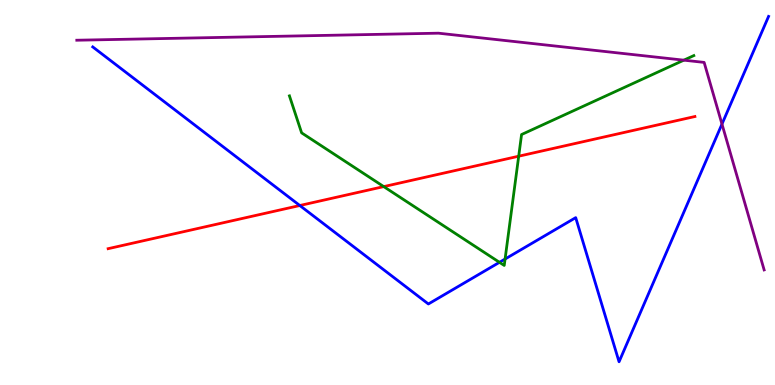[{'lines': ['blue', 'red'], 'intersections': [{'x': 3.87, 'y': 4.66}]}, {'lines': ['green', 'red'], 'intersections': [{'x': 4.95, 'y': 5.15}, {'x': 6.69, 'y': 5.94}]}, {'lines': ['purple', 'red'], 'intersections': []}, {'lines': ['blue', 'green'], 'intersections': [{'x': 6.44, 'y': 3.19}, {'x': 6.52, 'y': 3.27}]}, {'lines': ['blue', 'purple'], 'intersections': [{'x': 9.32, 'y': 6.78}]}, {'lines': ['green', 'purple'], 'intersections': [{'x': 8.82, 'y': 8.44}]}]